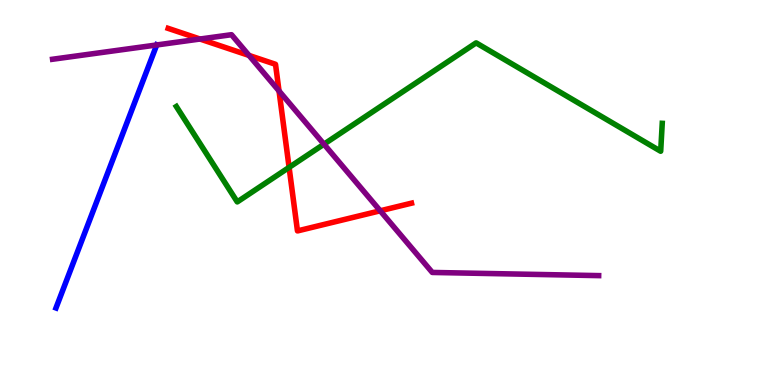[{'lines': ['blue', 'red'], 'intersections': []}, {'lines': ['green', 'red'], 'intersections': [{'x': 3.73, 'y': 5.65}]}, {'lines': ['purple', 'red'], 'intersections': [{'x': 2.58, 'y': 8.99}, {'x': 3.21, 'y': 8.56}, {'x': 3.6, 'y': 7.64}, {'x': 4.91, 'y': 4.52}]}, {'lines': ['blue', 'green'], 'intersections': []}, {'lines': ['blue', 'purple'], 'intersections': [{'x': 2.02, 'y': 8.83}]}, {'lines': ['green', 'purple'], 'intersections': [{'x': 4.18, 'y': 6.26}]}]